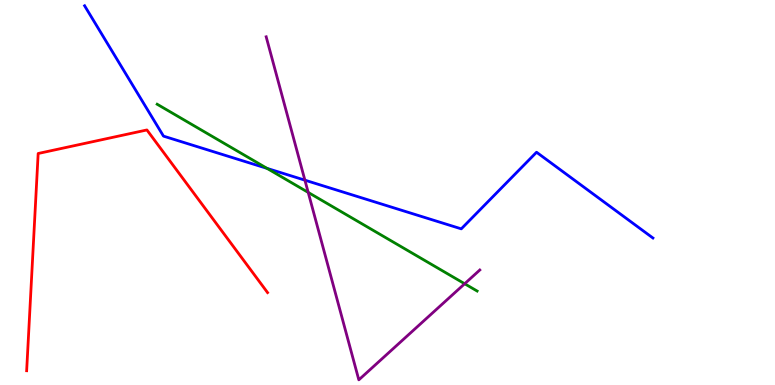[{'lines': ['blue', 'red'], 'intersections': []}, {'lines': ['green', 'red'], 'intersections': []}, {'lines': ['purple', 'red'], 'intersections': []}, {'lines': ['blue', 'green'], 'intersections': [{'x': 3.45, 'y': 5.63}]}, {'lines': ['blue', 'purple'], 'intersections': [{'x': 3.93, 'y': 5.32}]}, {'lines': ['green', 'purple'], 'intersections': [{'x': 3.98, 'y': 5.0}, {'x': 6.0, 'y': 2.63}]}]